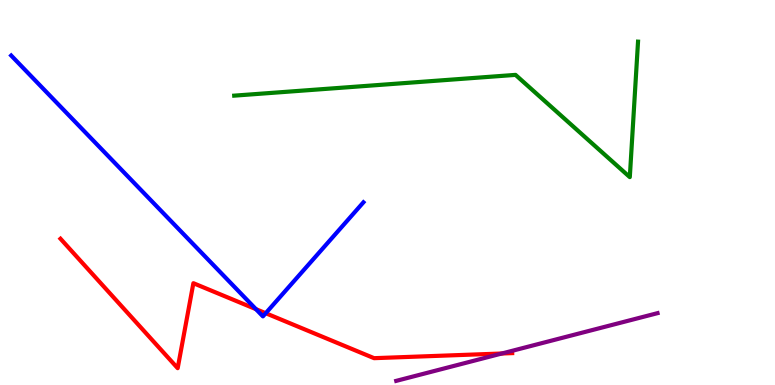[{'lines': ['blue', 'red'], 'intersections': [{'x': 3.3, 'y': 1.97}, {'x': 3.43, 'y': 1.86}]}, {'lines': ['green', 'red'], 'intersections': []}, {'lines': ['purple', 'red'], 'intersections': [{'x': 6.48, 'y': 0.818}]}, {'lines': ['blue', 'green'], 'intersections': []}, {'lines': ['blue', 'purple'], 'intersections': []}, {'lines': ['green', 'purple'], 'intersections': []}]